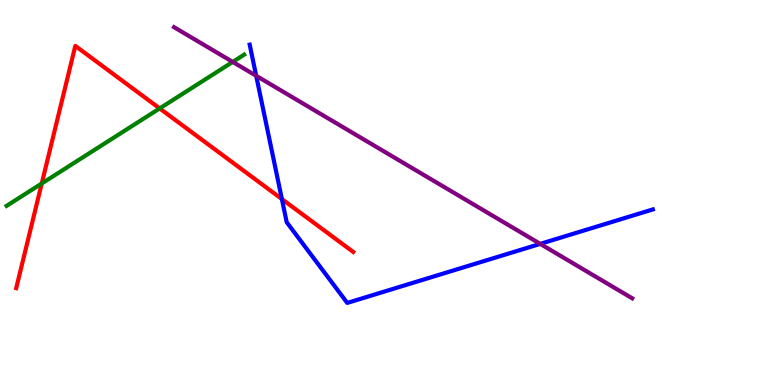[{'lines': ['blue', 'red'], 'intersections': [{'x': 3.64, 'y': 4.83}]}, {'lines': ['green', 'red'], 'intersections': [{'x': 0.539, 'y': 5.23}, {'x': 2.06, 'y': 7.18}]}, {'lines': ['purple', 'red'], 'intersections': []}, {'lines': ['blue', 'green'], 'intersections': []}, {'lines': ['blue', 'purple'], 'intersections': [{'x': 3.31, 'y': 8.03}, {'x': 6.97, 'y': 3.67}]}, {'lines': ['green', 'purple'], 'intersections': [{'x': 3.0, 'y': 8.39}]}]